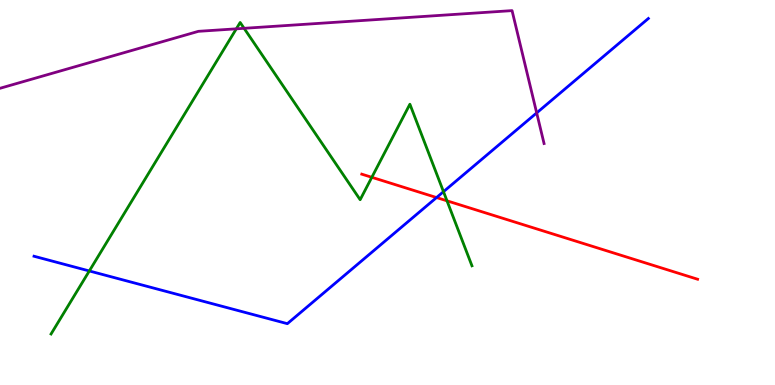[{'lines': ['blue', 'red'], 'intersections': [{'x': 5.63, 'y': 4.87}]}, {'lines': ['green', 'red'], 'intersections': [{'x': 4.8, 'y': 5.39}, {'x': 5.77, 'y': 4.78}]}, {'lines': ['purple', 'red'], 'intersections': []}, {'lines': ['blue', 'green'], 'intersections': [{'x': 1.15, 'y': 2.96}, {'x': 5.72, 'y': 5.02}]}, {'lines': ['blue', 'purple'], 'intersections': [{'x': 6.92, 'y': 7.07}]}, {'lines': ['green', 'purple'], 'intersections': [{'x': 3.05, 'y': 9.25}, {'x': 3.15, 'y': 9.26}]}]